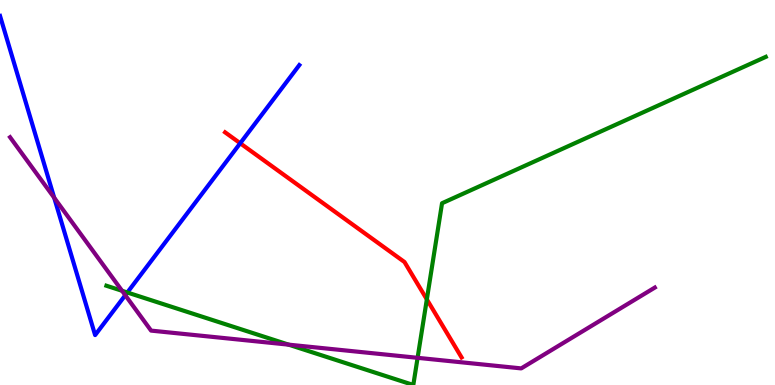[{'lines': ['blue', 'red'], 'intersections': [{'x': 3.1, 'y': 6.28}]}, {'lines': ['green', 'red'], 'intersections': [{'x': 5.51, 'y': 2.22}]}, {'lines': ['purple', 'red'], 'intersections': []}, {'lines': ['blue', 'green'], 'intersections': [{'x': 1.64, 'y': 2.4}]}, {'lines': ['blue', 'purple'], 'intersections': [{'x': 0.699, 'y': 4.86}, {'x': 1.62, 'y': 2.33}]}, {'lines': ['green', 'purple'], 'intersections': [{'x': 1.57, 'y': 2.45}, {'x': 3.72, 'y': 1.05}, {'x': 5.39, 'y': 0.706}]}]